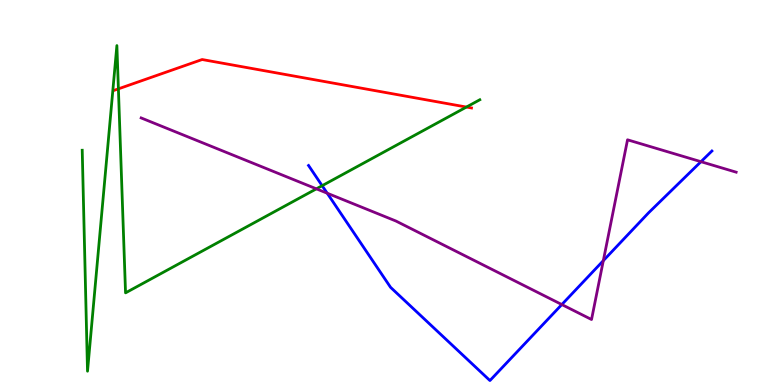[{'lines': ['blue', 'red'], 'intersections': []}, {'lines': ['green', 'red'], 'intersections': [{'x': 1.53, 'y': 7.69}, {'x': 6.02, 'y': 7.22}]}, {'lines': ['purple', 'red'], 'intersections': []}, {'lines': ['blue', 'green'], 'intersections': [{'x': 4.16, 'y': 5.18}]}, {'lines': ['blue', 'purple'], 'intersections': [{'x': 4.22, 'y': 4.98}, {'x': 7.25, 'y': 2.09}, {'x': 7.78, 'y': 3.23}, {'x': 9.04, 'y': 5.8}]}, {'lines': ['green', 'purple'], 'intersections': [{'x': 4.08, 'y': 5.1}]}]